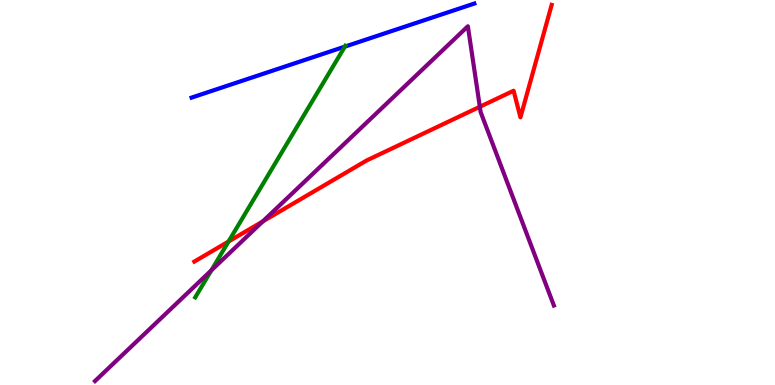[{'lines': ['blue', 'red'], 'intersections': []}, {'lines': ['green', 'red'], 'intersections': [{'x': 2.95, 'y': 3.73}]}, {'lines': ['purple', 'red'], 'intersections': [{'x': 3.39, 'y': 4.25}, {'x': 6.19, 'y': 7.23}]}, {'lines': ['blue', 'green'], 'intersections': [{'x': 4.45, 'y': 8.79}]}, {'lines': ['blue', 'purple'], 'intersections': []}, {'lines': ['green', 'purple'], 'intersections': [{'x': 2.73, 'y': 2.98}]}]